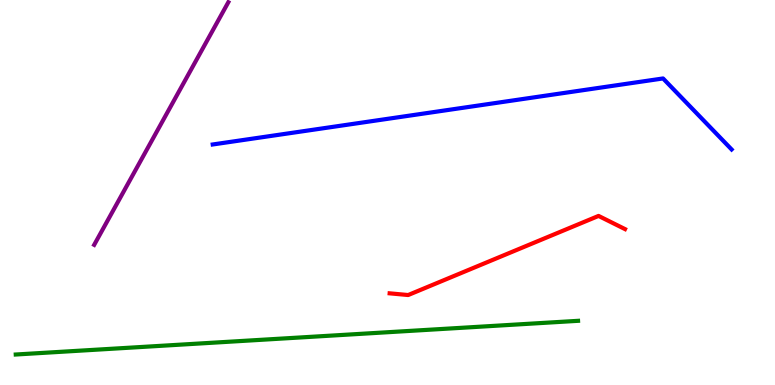[{'lines': ['blue', 'red'], 'intersections': []}, {'lines': ['green', 'red'], 'intersections': []}, {'lines': ['purple', 'red'], 'intersections': []}, {'lines': ['blue', 'green'], 'intersections': []}, {'lines': ['blue', 'purple'], 'intersections': []}, {'lines': ['green', 'purple'], 'intersections': []}]